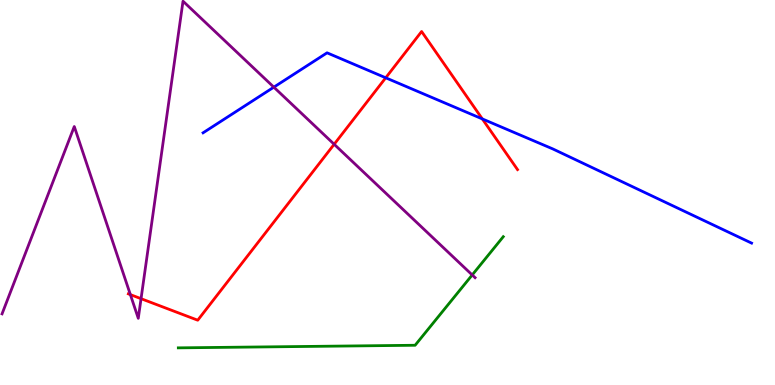[{'lines': ['blue', 'red'], 'intersections': [{'x': 4.98, 'y': 7.98}, {'x': 6.22, 'y': 6.91}]}, {'lines': ['green', 'red'], 'intersections': []}, {'lines': ['purple', 'red'], 'intersections': [{'x': 1.68, 'y': 2.35}, {'x': 1.82, 'y': 2.24}, {'x': 4.31, 'y': 6.25}]}, {'lines': ['blue', 'green'], 'intersections': []}, {'lines': ['blue', 'purple'], 'intersections': [{'x': 3.53, 'y': 7.74}]}, {'lines': ['green', 'purple'], 'intersections': [{'x': 6.09, 'y': 2.86}]}]